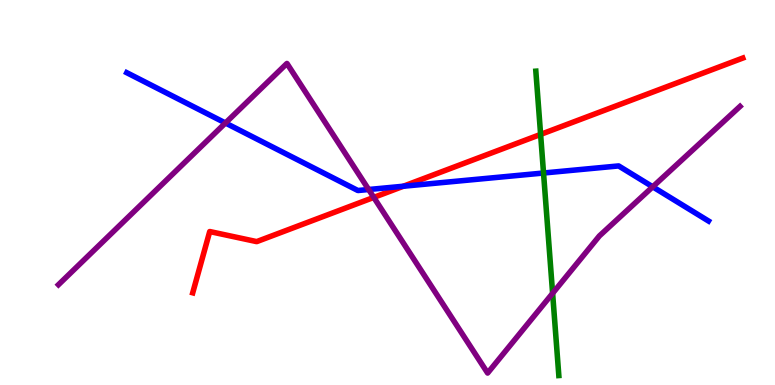[{'lines': ['blue', 'red'], 'intersections': [{'x': 5.2, 'y': 5.16}]}, {'lines': ['green', 'red'], 'intersections': [{'x': 6.98, 'y': 6.51}]}, {'lines': ['purple', 'red'], 'intersections': [{'x': 4.82, 'y': 4.87}]}, {'lines': ['blue', 'green'], 'intersections': [{'x': 7.01, 'y': 5.51}]}, {'lines': ['blue', 'purple'], 'intersections': [{'x': 2.91, 'y': 6.81}, {'x': 4.76, 'y': 5.08}, {'x': 8.42, 'y': 5.15}]}, {'lines': ['green', 'purple'], 'intersections': [{'x': 7.13, 'y': 2.38}]}]